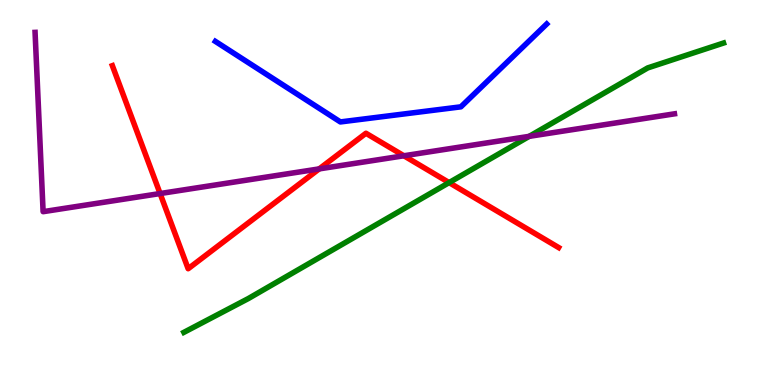[{'lines': ['blue', 'red'], 'intersections': []}, {'lines': ['green', 'red'], 'intersections': [{'x': 5.8, 'y': 5.26}]}, {'lines': ['purple', 'red'], 'intersections': [{'x': 2.07, 'y': 4.97}, {'x': 4.12, 'y': 5.61}, {'x': 5.21, 'y': 5.95}]}, {'lines': ['blue', 'green'], 'intersections': []}, {'lines': ['blue', 'purple'], 'intersections': []}, {'lines': ['green', 'purple'], 'intersections': [{'x': 6.83, 'y': 6.46}]}]